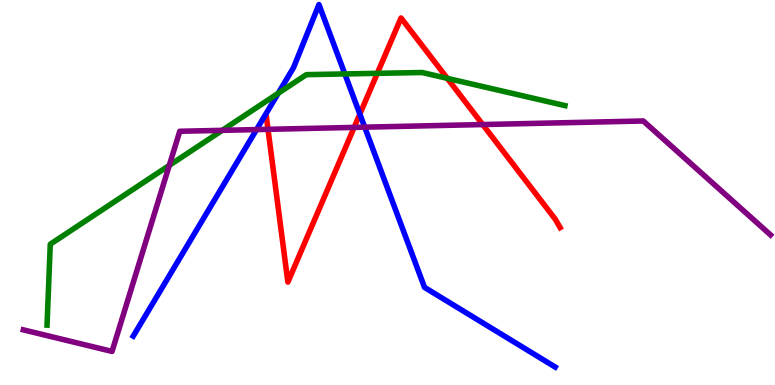[{'lines': ['blue', 'red'], 'intersections': [{'x': 4.64, 'y': 7.04}]}, {'lines': ['green', 'red'], 'intersections': [{'x': 4.87, 'y': 8.1}, {'x': 5.77, 'y': 7.96}]}, {'lines': ['purple', 'red'], 'intersections': [{'x': 3.46, 'y': 6.64}, {'x': 4.57, 'y': 6.69}, {'x': 6.23, 'y': 6.76}]}, {'lines': ['blue', 'green'], 'intersections': [{'x': 3.59, 'y': 7.58}, {'x': 4.45, 'y': 8.08}]}, {'lines': ['blue', 'purple'], 'intersections': [{'x': 3.31, 'y': 6.63}, {'x': 4.71, 'y': 6.7}]}, {'lines': ['green', 'purple'], 'intersections': [{'x': 2.18, 'y': 5.7}, {'x': 2.87, 'y': 6.61}]}]